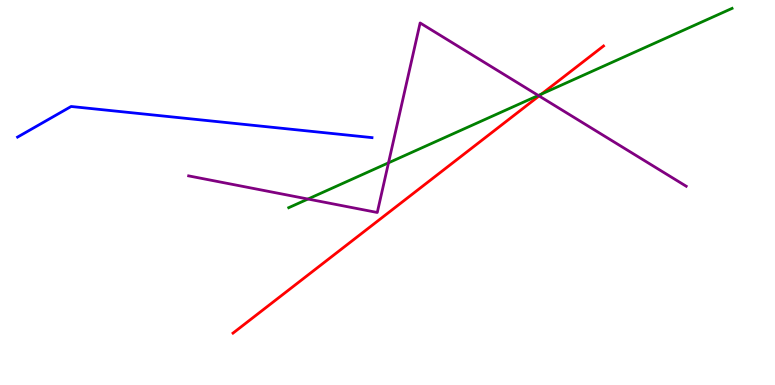[{'lines': ['blue', 'red'], 'intersections': []}, {'lines': ['green', 'red'], 'intersections': [{'x': 6.99, 'y': 7.56}]}, {'lines': ['purple', 'red'], 'intersections': [{'x': 6.96, 'y': 7.51}]}, {'lines': ['blue', 'green'], 'intersections': []}, {'lines': ['blue', 'purple'], 'intersections': []}, {'lines': ['green', 'purple'], 'intersections': [{'x': 3.97, 'y': 4.83}, {'x': 5.01, 'y': 5.77}, {'x': 6.95, 'y': 7.52}]}]